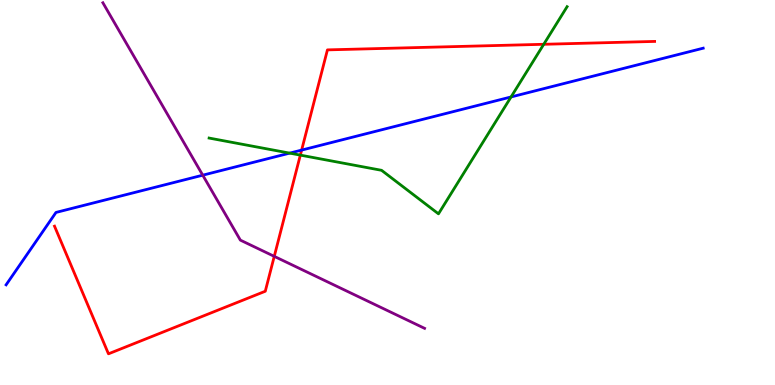[{'lines': ['blue', 'red'], 'intersections': [{'x': 3.89, 'y': 6.1}]}, {'lines': ['green', 'red'], 'intersections': [{'x': 3.88, 'y': 5.97}, {'x': 7.02, 'y': 8.85}]}, {'lines': ['purple', 'red'], 'intersections': [{'x': 3.54, 'y': 3.34}]}, {'lines': ['blue', 'green'], 'intersections': [{'x': 3.74, 'y': 6.02}, {'x': 6.59, 'y': 7.48}]}, {'lines': ['blue', 'purple'], 'intersections': [{'x': 2.62, 'y': 5.45}]}, {'lines': ['green', 'purple'], 'intersections': []}]